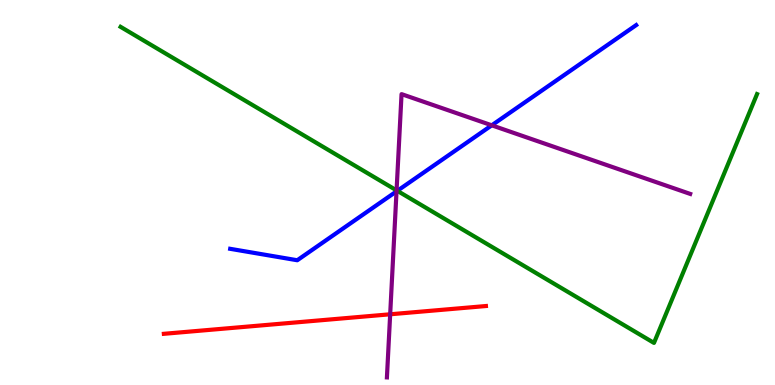[{'lines': ['blue', 'red'], 'intersections': []}, {'lines': ['green', 'red'], 'intersections': []}, {'lines': ['purple', 'red'], 'intersections': [{'x': 5.03, 'y': 1.84}]}, {'lines': ['blue', 'green'], 'intersections': [{'x': 5.13, 'y': 5.04}]}, {'lines': ['blue', 'purple'], 'intersections': [{'x': 5.12, 'y': 5.03}, {'x': 6.35, 'y': 6.75}]}, {'lines': ['green', 'purple'], 'intersections': [{'x': 5.12, 'y': 5.05}]}]